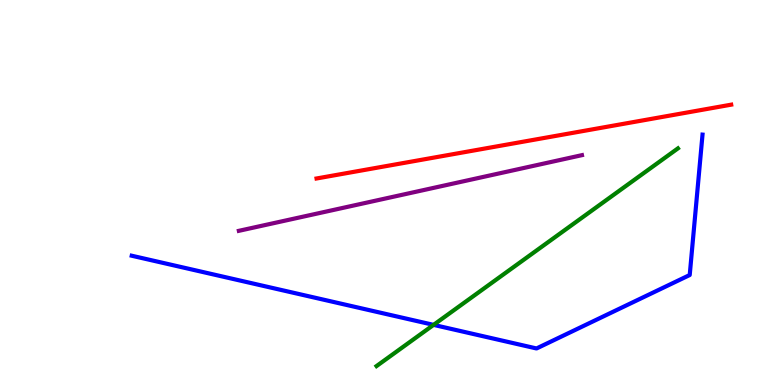[{'lines': ['blue', 'red'], 'intersections': []}, {'lines': ['green', 'red'], 'intersections': []}, {'lines': ['purple', 'red'], 'intersections': []}, {'lines': ['blue', 'green'], 'intersections': [{'x': 5.59, 'y': 1.56}]}, {'lines': ['blue', 'purple'], 'intersections': []}, {'lines': ['green', 'purple'], 'intersections': []}]